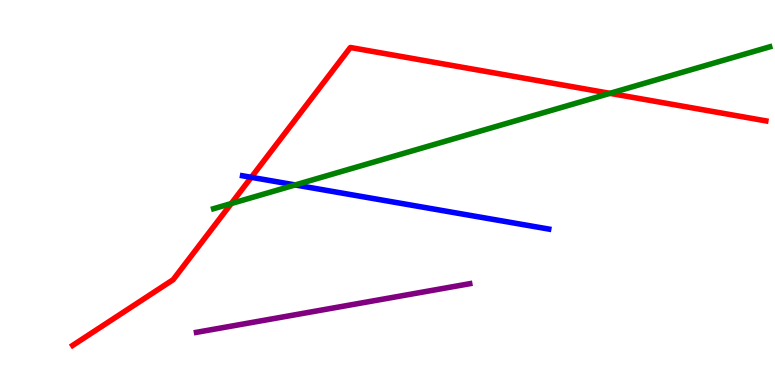[{'lines': ['blue', 'red'], 'intersections': [{'x': 3.24, 'y': 5.39}]}, {'lines': ['green', 'red'], 'intersections': [{'x': 2.98, 'y': 4.71}, {'x': 7.87, 'y': 7.58}]}, {'lines': ['purple', 'red'], 'intersections': []}, {'lines': ['blue', 'green'], 'intersections': [{'x': 3.81, 'y': 5.2}]}, {'lines': ['blue', 'purple'], 'intersections': []}, {'lines': ['green', 'purple'], 'intersections': []}]